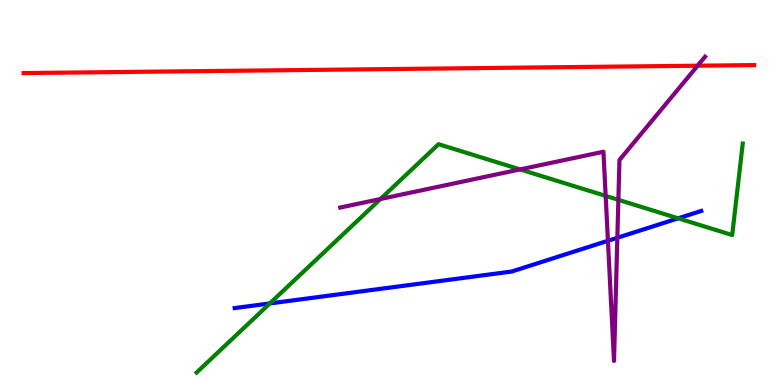[{'lines': ['blue', 'red'], 'intersections': []}, {'lines': ['green', 'red'], 'intersections': []}, {'lines': ['purple', 'red'], 'intersections': [{'x': 9.0, 'y': 8.29}]}, {'lines': ['blue', 'green'], 'intersections': [{'x': 3.48, 'y': 2.12}, {'x': 8.75, 'y': 4.33}]}, {'lines': ['blue', 'purple'], 'intersections': [{'x': 7.84, 'y': 3.75}, {'x': 7.97, 'y': 3.82}]}, {'lines': ['green', 'purple'], 'intersections': [{'x': 4.91, 'y': 4.83}, {'x': 6.71, 'y': 5.6}, {'x': 7.82, 'y': 4.91}, {'x': 7.98, 'y': 4.81}]}]